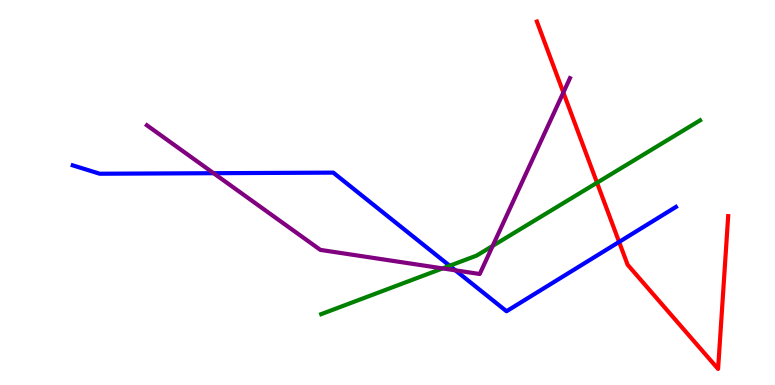[{'lines': ['blue', 'red'], 'intersections': [{'x': 7.99, 'y': 3.72}]}, {'lines': ['green', 'red'], 'intersections': [{'x': 7.7, 'y': 5.25}]}, {'lines': ['purple', 'red'], 'intersections': [{'x': 7.27, 'y': 7.6}]}, {'lines': ['blue', 'green'], 'intersections': [{'x': 5.8, 'y': 3.1}]}, {'lines': ['blue', 'purple'], 'intersections': [{'x': 2.76, 'y': 5.5}, {'x': 5.88, 'y': 2.98}]}, {'lines': ['green', 'purple'], 'intersections': [{'x': 5.71, 'y': 3.03}, {'x': 6.36, 'y': 3.61}]}]